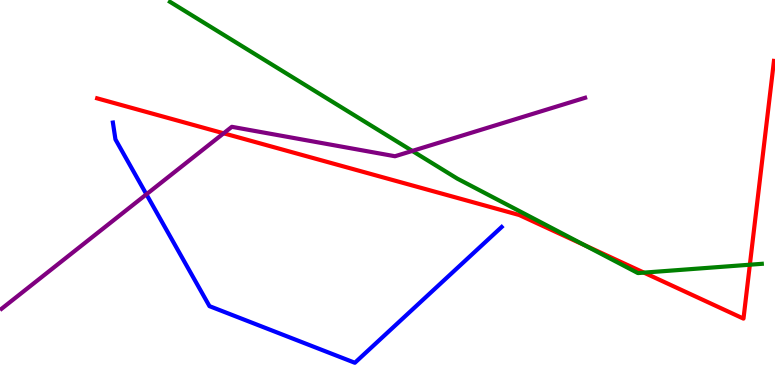[{'lines': ['blue', 'red'], 'intersections': []}, {'lines': ['green', 'red'], 'intersections': [{'x': 7.55, 'y': 3.63}, {'x': 8.31, 'y': 2.92}, {'x': 9.68, 'y': 3.12}]}, {'lines': ['purple', 'red'], 'intersections': [{'x': 2.89, 'y': 6.54}]}, {'lines': ['blue', 'green'], 'intersections': []}, {'lines': ['blue', 'purple'], 'intersections': [{'x': 1.89, 'y': 4.95}]}, {'lines': ['green', 'purple'], 'intersections': [{'x': 5.32, 'y': 6.08}]}]